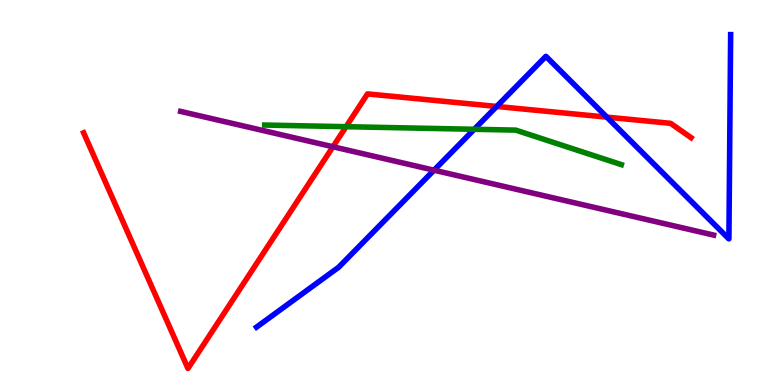[{'lines': ['blue', 'red'], 'intersections': [{'x': 6.41, 'y': 7.24}, {'x': 7.83, 'y': 6.96}]}, {'lines': ['green', 'red'], 'intersections': [{'x': 4.47, 'y': 6.71}]}, {'lines': ['purple', 'red'], 'intersections': [{'x': 4.3, 'y': 6.19}]}, {'lines': ['blue', 'green'], 'intersections': [{'x': 6.12, 'y': 6.64}]}, {'lines': ['blue', 'purple'], 'intersections': [{'x': 5.6, 'y': 5.58}]}, {'lines': ['green', 'purple'], 'intersections': []}]